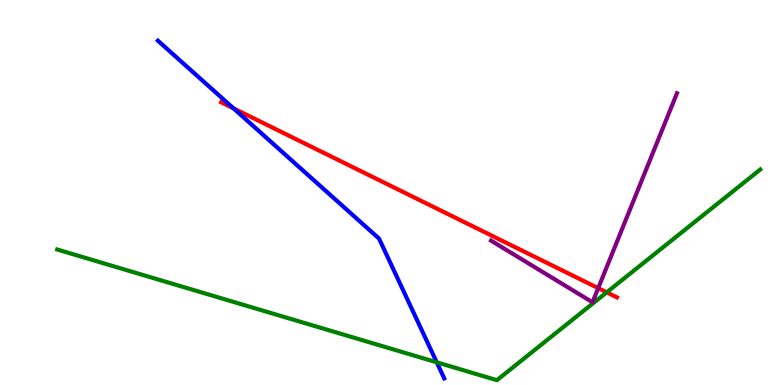[{'lines': ['blue', 'red'], 'intersections': [{'x': 3.01, 'y': 7.18}]}, {'lines': ['green', 'red'], 'intersections': [{'x': 7.83, 'y': 2.41}]}, {'lines': ['purple', 'red'], 'intersections': [{'x': 7.72, 'y': 2.52}]}, {'lines': ['blue', 'green'], 'intersections': [{'x': 5.64, 'y': 0.589}]}, {'lines': ['blue', 'purple'], 'intersections': []}, {'lines': ['green', 'purple'], 'intersections': []}]